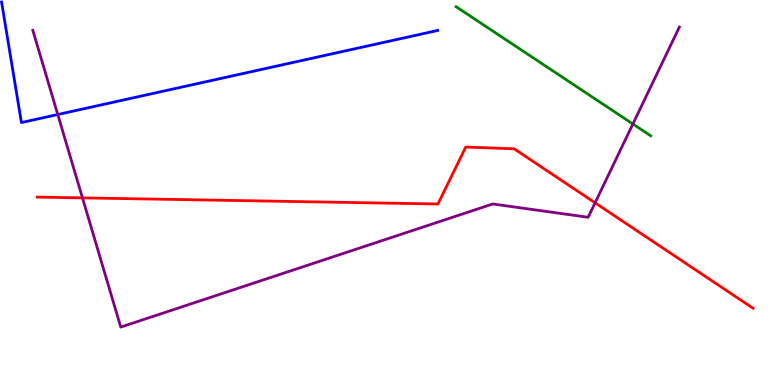[{'lines': ['blue', 'red'], 'intersections': []}, {'lines': ['green', 'red'], 'intersections': []}, {'lines': ['purple', 'red'], 'intersections': [{'x': 1.06, 'y': 4.86}, {'x': 7.68, 'y': 4.73}]}, {'lines': ['blue', 'green'], 'intersections': []}, {'lines': ['blue', 'purple'], 'intersections': [{'x': 0.745, 'y': 7.03}]}, {'lines': ['green', 'purple'], 'intersections': [{'x': 8.17, 'y': 6.78}]}]